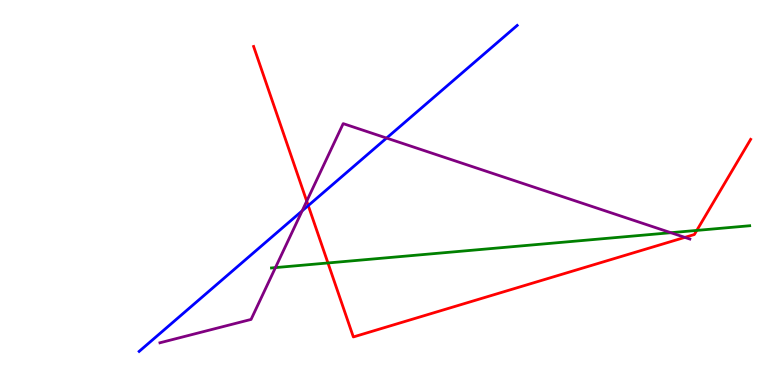[{'lines': ['blue', 'red'], 'intersections': [{'x': 3.98, 'y': 4.66}]}, {'lines': ['green', 'red'], 'intersections': [{'x': 4.23, 'y': 3.17}, {'x': 8.99, 'y': 4.02}]}, {'lines': ['purple', 'red'], 'intersections': [{'x': 3.96, 'y': 4.78}, {'x': 8.84, 'y': 3.83}]}, {'lines': ['blue', 'green'], 'intersections': []}, {'lines': ['blue', 'purple'], 'intersections': [{'x': 3.9, 'y': 4.52}, {'x': 4.99, 'y': 6.41}]}, {'lines': ['green', 'purple'], 'intersections': [{'x': 3.55, 'y': 3.05}, {'x': 8.66, 'y': 3.96}]}]